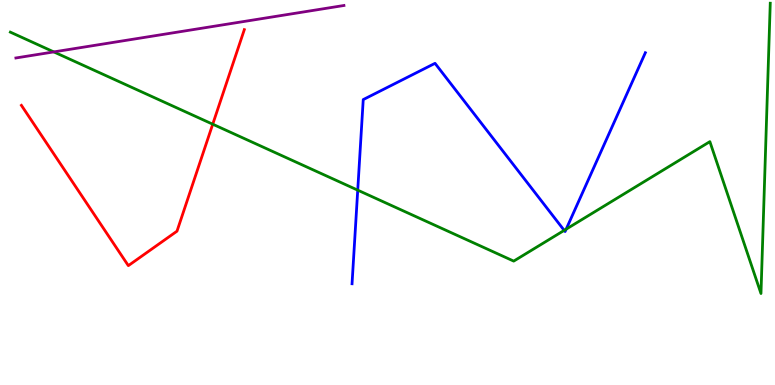[{'lines': ['blue', 'red'], 'intersections': []}, {'lines': ['green', 'red'], 'intersections': [{'x': 2.74, 'y': 6.77}]}, {'lines': ['purple', 'red'], 'intersections': []}, {'lines': ['blue', 'green'], 'intersections': [{'x': 4.62, 'y': 5.06}, {'x': 7.28, 'y': 4.02}, {'x': 7.31, 'y': 4.05}]}, {'lines': ['blue', 'purple'], 'intersections': []}, {'lines': ['green', 'purple'], 'intersections': [{'x': 0.694, 'y': 8.65}]}]